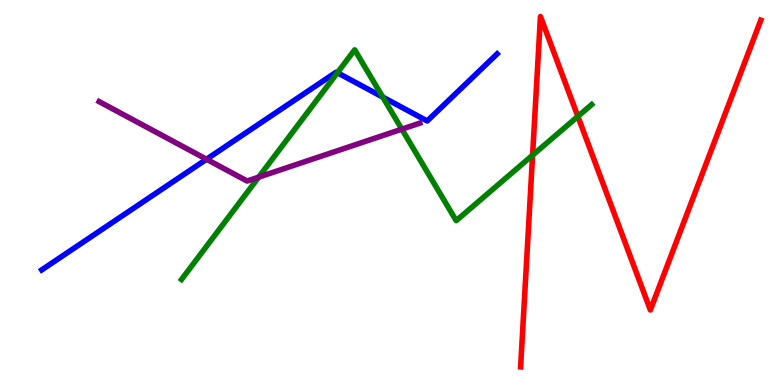[{'lines': ['blue', 'red'], 'intersections': []}, {'lines': ['green', 'red'], 'intersections': [{'x': 6.87, 'y': 5.97}, {'x': 7.46, 'y': 6.98}]}, {'lines': ['purple', 'red'], 'intersections': []}, {'lines': ['blue', 'green'], 'intersections': [{'x': 4.35, 'y': 8.11}, {'x': 4.94, 'y': 7.48}]}, {'lines': ['blue', 'purple'], 'intersections': [{'x': 2.66, 'y': 5.86}]}, {'lines': ['green', 'purple'], 'intersections': [{'x': 3.34, 'y': 5.4}, {'x': 5.18, 'y': 6.64}]}]